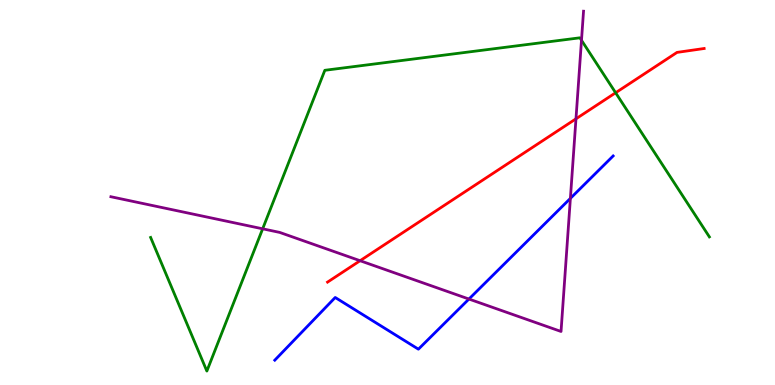[{'lines': ['blue', 'red'], 'intersections': []}, {'lines': ['green', 'red'], 'intersections': [{'x': 7.94, 'y': 7.59}]}, {'lines': ['purple', 'red'], 'intersections': [{'x': 4.65, 'y': 3.23}, {'x': 7.43, 'y': 6.91}]}, {'lines': ['blue', 'green'], 'intersections': []}, {'lines': ['blue', 'purple'], 'intersections': [{'x': 6.05, 'y': 2.23}, {'x': 7.36, 'y': 4.85}]}, {'lines': ['green', 'purple'], 'intersections': [{'x': 3.39, 'y': 4.06}, {'x': 7.5, 'y': 8.95}]}]